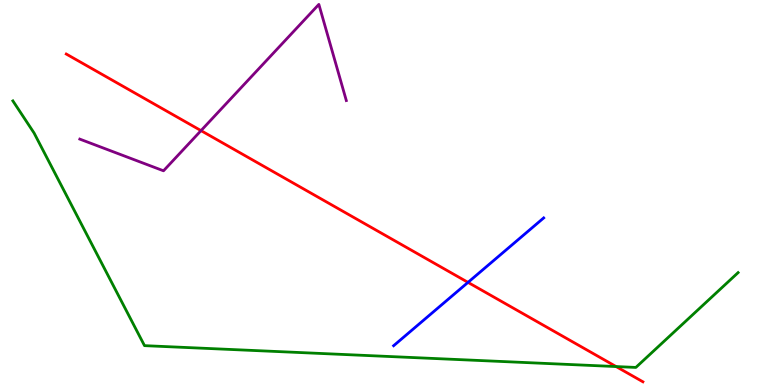[{'lines': ['blue', 'red'], 'intersections': [{'x': 6.04, 'y': 2.67}]}, {'lines': ['green', 'red'], 'intersections': [{'x': 7.95, 'y': 0.479}]}, {'lines': ['purple', 'red'], 'intersections': [{'x': 2.59, 'y': 6.61}]}, {'lines': ['blue', 'green'], 'intersections': []}, {'lines': ['blue', 'purple'], 'intersections': []}, {'lines': ['green', 'purple'], 'intersections': []}]